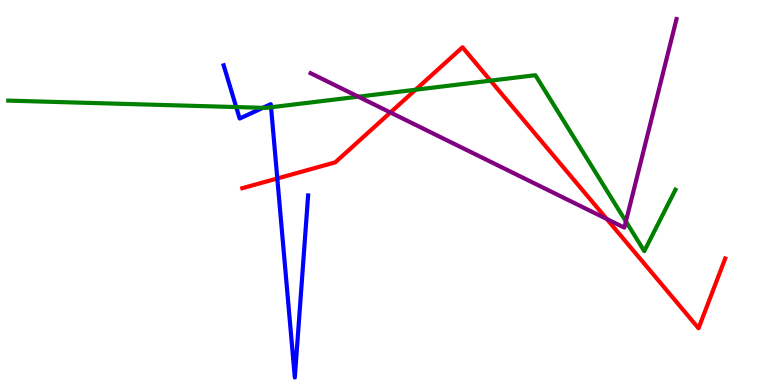[{'lines': ['blue', 'red'], 'intersections': [{'x': 3.58, 'y': 5.36}]}, {'lines': ['green', 'red'], 'intersections': [{'x': 5.36, 'y': 7.67}, {'x': 6.33, 'y': 7.91}]}, {'lines': ['purple', 'red'], 'intersections': [{'x': 5.04, 'y': 7.08}, {'x': 7.83, 'y': 4.31}]}, {'lines': ['blue', 'green'], 'intersections': [{'x': 3.05, 'y': 7.22}, {'x': 3.39, 'y': 7.2}, {'x': 3.5, 'y': 7.21}]}, {'lines': ['blue', 'purple'], 'intersections': []}, {'lines': ['green', 'purple'], 'intersections': [{'x': 4.62, 'y': 7.49}, {'x': 8.08, 'y': 4.25}]}]